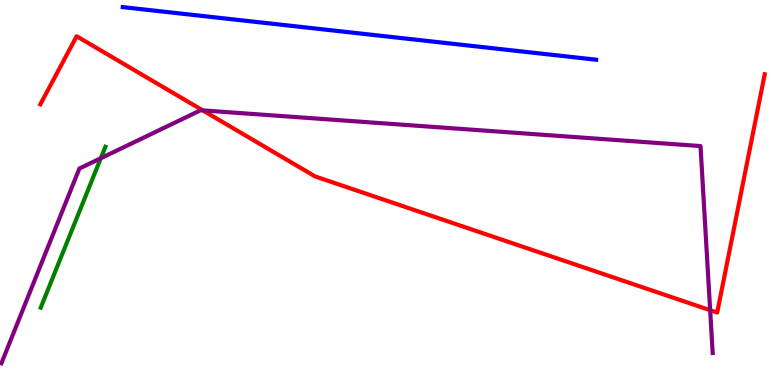[{'lines': ['blue', 'red'], 'intersections': []}, {'lines': ['green', 'red'], 'intersections': []}, {'lines': ['purple', 'red'], 'intersections': [{'x': 2.62, 'y': 7.13}, {'x': 9.16, 'y': 1.94}]}, {'lines': ['blue', 'green'], 'intersections': []}, {'lines': ['blue', 'purple'], 'intersections': []}, {'lines': ['green', 'purple'], 'intersections': [{'x': 1.3, 'y': 5.89}]}]